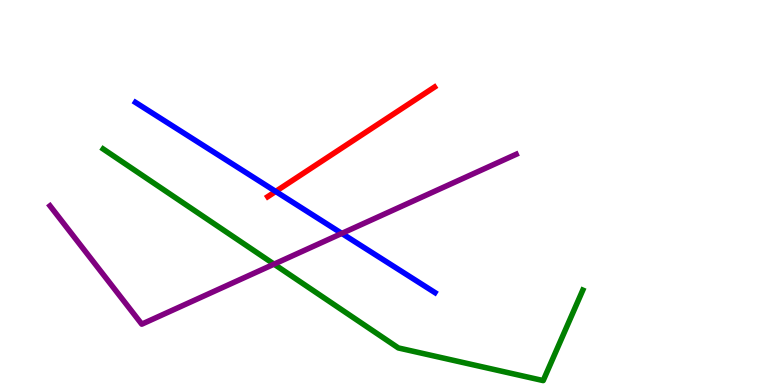[{'lines': ['blue', 'red'], 'intersections': [{'x': 3.56, 'y': 5.03}]}, {'lines': ['green', 'red'], 'intersections': []}, {'lines': ['purple', 'red'], 'intersections': []}, {'lines': ['blue', 'green'], 'intersections': []}, {'lines': ['blue', 'purple'], 'intersections': [{'x': 4.41, 'y': 3.94}]}, {'lines': ['green', 'purple'], 'intersections': [{'x': 3.54, 'y': 3.14}]}]